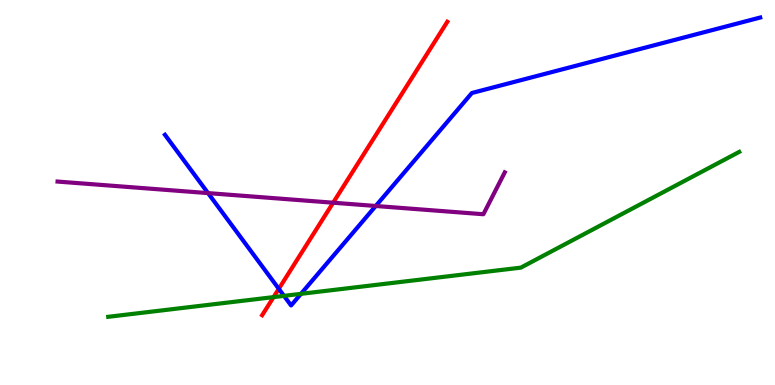[{'lines': ['blue', 'red'], 'intersections': [{'x': 3.6, 'y': 2.5}]}, {'lines': ['green', 'red'], 'intersections': [{'x': 3.53, 'y': 2.28}]}, {'lines': ['purple', 'red'], 'intersections': [{'x': 4.3, 'y': 4.73}]}, {'lines': ['blue', 'green'], 'intersections': [{'x': 3.66, 'y': 2.32}, {'x': 3.88, 'y': 2.37}]}, {'lines': ['blue', 'purple'], 'intersections': [{'x': 2.68, 'y': 4.98}, {'x': 4.85, 'y': 4.65}]}, {'lines': ['green', 'purple'], 'intersections': []}]